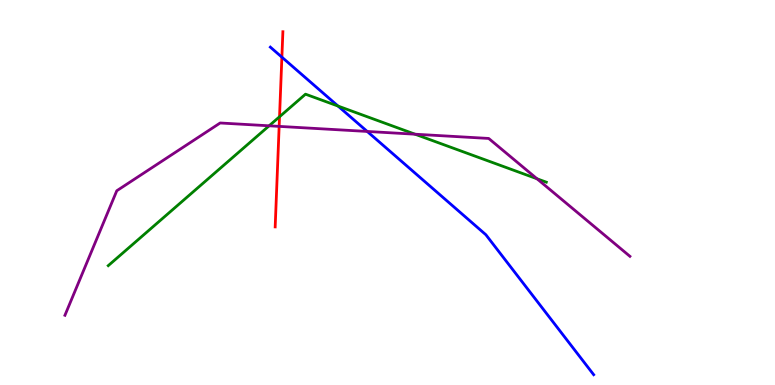[{'lines': ['blue', 'red'], 'intersections': [{'x': 3.64, 'y': 8.52}]}, {'lines': ['green', 'red'], 'intersections': [{'x': 3.61, 'y': 6.97}]}, {'lines': ['purple', 'red'], 'intersections': [{'x': 3.6, 'y': 6.72}]}, {'lines': ['blue', 'green'], 'intersections': [{'x': 4.36, 'y': 7.25}]}, {'lines': ['blue', 'purple'], 'intersections': [{'x': 4.74, 'y': 6.59}]}, {'lines': ['green', 'purple'], 'intersections': [{'x': 3.47, 'y': 6.73}, {'x': 5.36, 'y': 6.51}, {'x': 6.93, 'y': 5.36}]}]